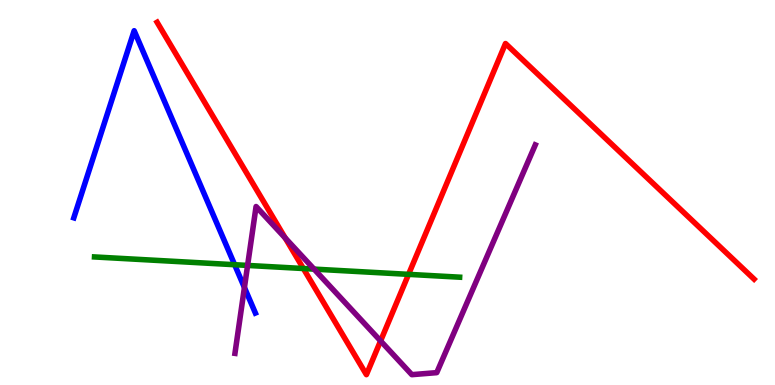[{'lines': ['blue', 'red'], 'intersections': []}, {'lines': ['green', 'red'], 'intersections': [{'x': 3.91, 'y': 3.03}, {'x': 5.27, 'y': 2.87}]}, {'lines': ['purple', 'red'], 'intersections': [{'x': 3.68, 'y': 3.82}, {'x': 4.91, 'y': 1.14}]}, {'lines': ['blue', 'green'], 'intersections': [{'x': 3.03, 'y': 3.12}]}, {'lines': ['blue', 'purple'], 'intersections': [{'x': 3.15, 'y': 2.53}]}, {'lines': ['green', 'purple'], 'intersections': [{'x': 3.19, 'y': 3.11}, {'x': 4.05, 'y': 3.01}]}]